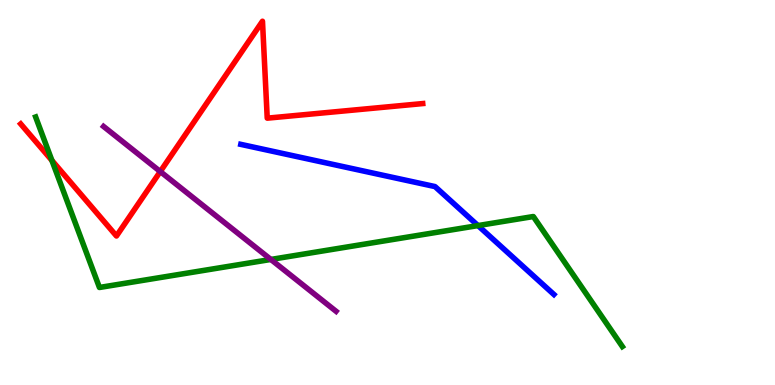[{'lines': ['blue', 'red'], 'intersections': []}, {'lines': ['green', 'red'], 'intersections': [{'x': 0.67, 'y': 5.83}]}, {'lines': ['purple', 'red'], 'intersections': [{'x': 2.07, 'y': 5.54}]}, {'lines': ['blue', 'green'], 'intersections': [{'x': 6.17, 'y': 4.14}]}, {'lines': ['blue', 'purple'], 'intersections': []}, {'lines': ['green', 'purple'], 'intersections': [{'x': 3.49, 'y': 3.26}]}]